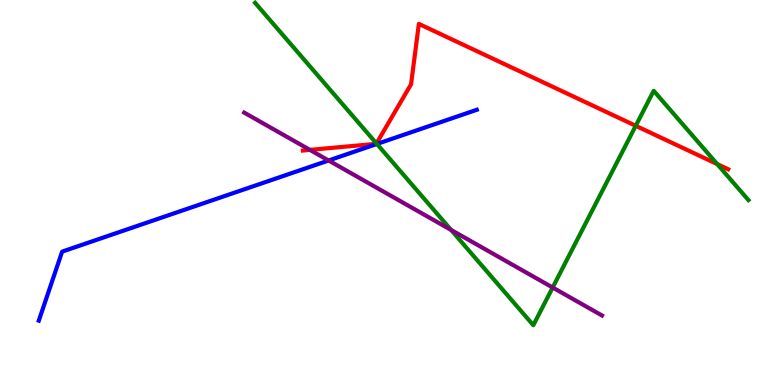[{'lines': ['blue', 'red'], 'intersections': []}, {'lines': ['green', 'red'], 'intersections': [{'x': 4.86, 'y': 6.27}, {'x': 8.2, 'y': 6.73}, {'x': 9.25, 'y': 5.74}]}, {'lines': ['purple', 'red'], 'intersections': [{'x': 4.0, 'y': 6.11}]}, {'lines': ['blue', 'green'], 'intersections': [{'x': 4.86, 'y': 6.26}]}, {'lines': ['blue', 'purple'], 'intersections': [{'x': 4.24, 'y': 5.83}]}, {'lines': ['green', 'purple'], 'intersections': [{'x': 5.82, 'y': 4.03}, {'x': 7.13, 'y': 2.53}]}]